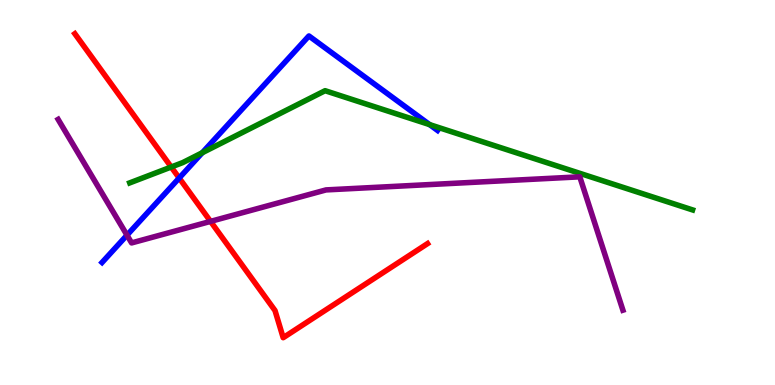[{'lines': ['blue', 'red'], 'intersections': [{'x': 2.31, 'y': 5.38}]}, {'lines': ['green', 'red'], 'intersections': [{'x': 2.21, 'y': 5.66}]}, {'lines': ['purple', 'red'], 'intersections': [{'x': 2.72, 'y': 4.25}]}, {'lines': ['blue', 'green'], 'intersections': [{'x': 2.61, 'y': 6.03}, {'x': 5.54, 'y': 6.76}]}, {'lines': ['blue', 'purple'], 'intersections': [{'x': 1.64, 'y': 3.89}]}, {'lines': ['green', 'purple'], 'intersections': []}]